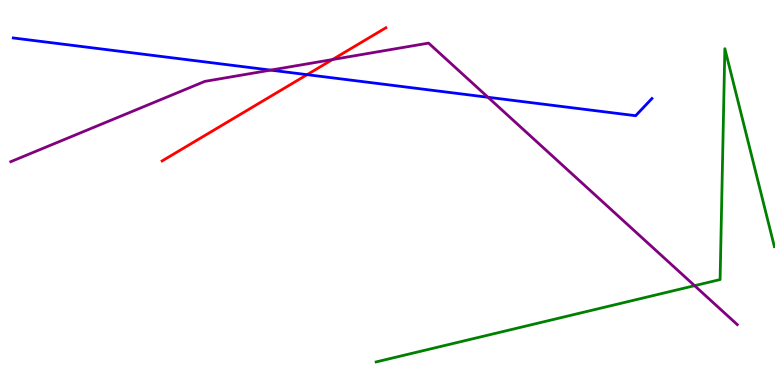[{'lines': ['blue', 'red'], 'intersections': [{'x': 3.96, 'y': 8.06}]}, {'lines': ['green', 'red'], 'intersections': []}, {'lines': ['purple', 'red'], 'intersections': [{'x': 4.29, 'y': 8.45}]}, {'lines': ['blue', 'green'], 'intersections': []}, {'lines': ['blue', 'purple'], 'intersections': [{'x': 3.49, 'y': 8.18}, {'x': 6.3, 'y': 7.47}]}, {'lines': ['green', 'purple'], 'intersections': [{'x': 8.96, 'y': 2.58}]}]